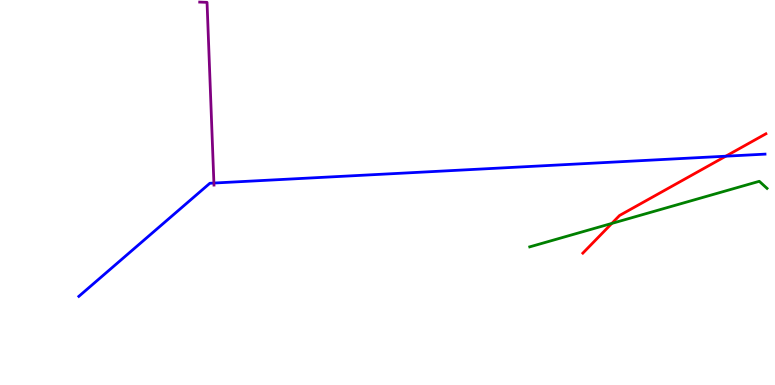[{'lines': ['blue', 'red'], 'intersections': [{'x': 9.36, 'y': 5.94}]}, {'lines': ['green', 'red'], 'intersections': [{'x': 7.89, 'y': 4.2}]}, {'lines': ['purple', 'red'], 'intersections': []}, {'lines': ['blue', 'green'], 'intersections': []}, {'lines': ['blue', 'purple'], 'intersections': [{'x': 2.76, 'y': 5.25}]}, {'lines': ['green', 'purple'], 'intersections': []}]